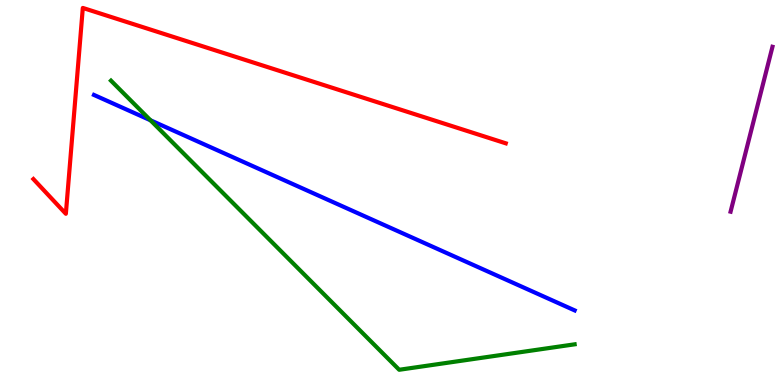[{'lines': ['blue', 'red'], 'intersections': []}, {'lines': ['green', 'red'], 'intersections': []}, {'lines': ['purple', 'red'], 'intersections': []}, {'lines': ['blue', 'green'], 'intersections': [{'x': 1.94, 'y': 6.88}]}, {'lines': ['blue', 'purple'], 'intersections': []}, {'lines': ['green', 'purple'], 'intersections': []}]